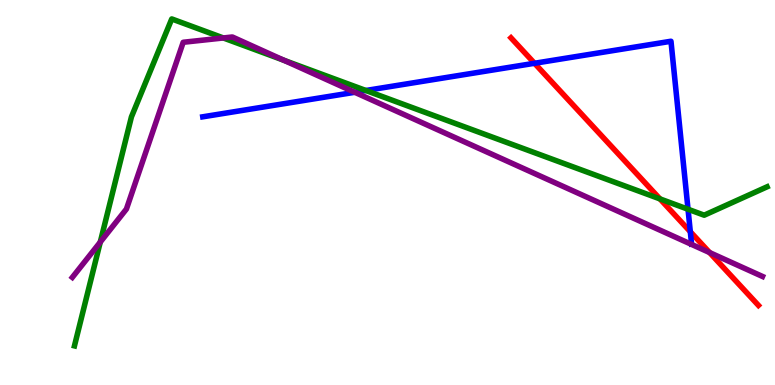[{'lines': ['blue', 'red'], 'intersections': [{'x': 6.9, 'y': 8.36}, {'x': 8.91, 'y': 3.98}]}, {'lines': ['green', 'red'], 'intersections': [{'x': 8.52, 'y': 4.83}]}, {'lines': ['purple', 'red'], 'intersections': [{'x': 9.16, 'y': 3.44}]}, {'lines': ['blue', 'green'], 'intersections': [{'x': 4.72, 'y': 7.65}, {'x': 8.88, 'y': 4.57}]}, {'lines': ['blue', 'purple'], 'intersections': [{'x': 4.58, 'y': 7.6}]}, {'lines': ['green', 'purple'], 'intersections': [{'x': 1.29, 'y': 3.71}, {'x': 2.88, 'y': 9.01}, {'x': 3.66, 'y': 8.43}]}]